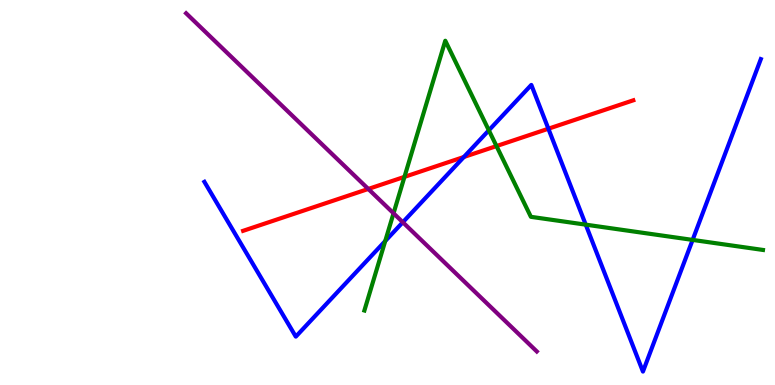[{'lines': ['blue', 'red'], 'intersections': [{'x': 5.99, 'y': 5.92}, {'x': 7.08, 'y': 6.66}]}, {'lines': ['green', 'red'], 'intersections': [{'x': 5.22, 'y': 5.41}, {'x': 6.41, 'y': 6.21}]}, {'lines': ['purple', 'red'], 'intersections': [{'x': 4.75, 'y': 5.09}]}, {'lines': ['blue', 'green'], 'intersections': [{'x': 4.97, 'y': 3.74}, {'x': 6.31, 'y': 6.62}, {'x': 7.56, 'y': 4.16}, {'x': 8.94, 'y': 3.77}]}, {'lines': ['blue', 'purple'], 'intersections': [{'x': 5.2, 'y': 4.23}]}, {'lines': ['green', 'purple'], 'intersections': [{'x': 5.08, 'y': 4.46}]}]